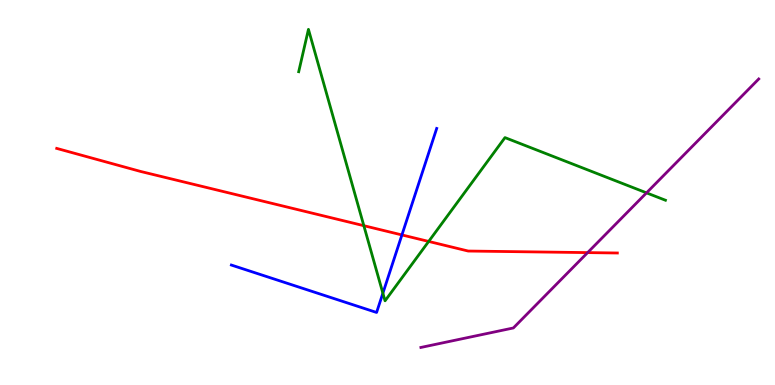[{'lines': ['blue', 'red'], 'intersections': [{'x': 5.19, 'y': 3.9}]}, {'lines': ['green', 'red'], 'intersections': [{'x': 4.69, 'y': 4.14}, {'x': 5.53, 'y': 3.73}]}, {'lines': ['purple', 'red'], 'intersections': [{'x': 7.58, 'y': 3.44}]}, {'lines': ['blue', 'green'], 'intersections': [{'x': 4.94, 'y': 2.38}]}, {'lines': ['blue', 'purple'], 'intersections': []}, {'lines': ['green', 'purple'], 'intersections': [{'x': 8.34, 'y': 4.99}]}]